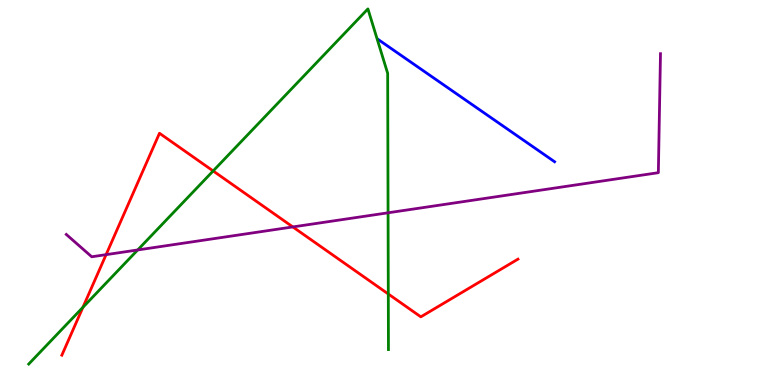[{'lines': ['blue', 'red'], 'intersections': []}, {'lines': ['green', 'red'], 'intersections': [{'x': 1.07, 'y': 2.02}, {'x': 2.75, 'y': 5.56}, {'x': 5.01, 'y': 2.36}]}, {'lines': ['purple', 'red'], 'intersections': [{'x': 1.37, 'y': 3.39}, {'x': 3.78, 'y': 4.11}]}, {'lines': ['blue', 'green'], 'intersections': []}, {'lines': ['blue', 'purple'], 'intersections': []}, {'lines': ['green', 'purple'], 'intersections': [{'x': 1.78, 'y': 3.51}, {'x': 5.01, 'y': 4.47}]}]